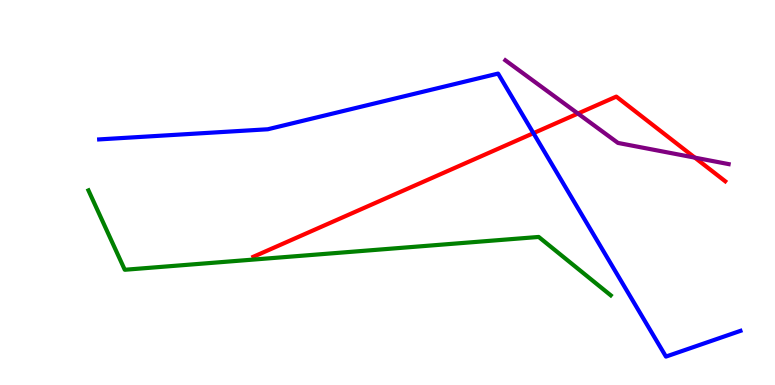[{'lines': ['blue', 'red'], 'intersections': [{'x': 6.88, 'y': 6.54}]}, {'lines': ['green', 'red'], 'intersections': []}, {'lines': ['purple', 'red'], 'intersections': [{'x': 7.46, 'y': 7.05}, {'x': 8.97, 'y': 5.91}]}, {'lines': ['blue', 'green'], 'intersections': []}, {'lines': ['blue', 'purple'], 'intersections': []}, {'lines': ['green', 'purple'], 'intersections': []}]